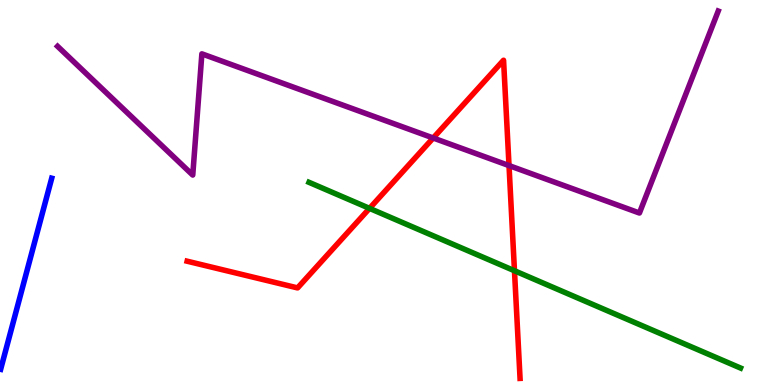[{'lines': ['blue', 'red'], 'intersections': []}, {'lines': ['green', 'red'], 'intersections': [{'x': 4.77, 'y': 4.59}, {'x': 6.64, 'y': 2.97}]}, {'lines': ['purple', 'red'], 'intersections': [{'x': 5.59, 'y': 6.42}, {'x': 6.57, 'y': 5.7}]}, {'lines': ['blue', 'green'], 'intersections': []}, {'lines': ['blue', 'purple'], 'intersections': []}, {'lines': ['green', 'purple'], 'intersections': []}]